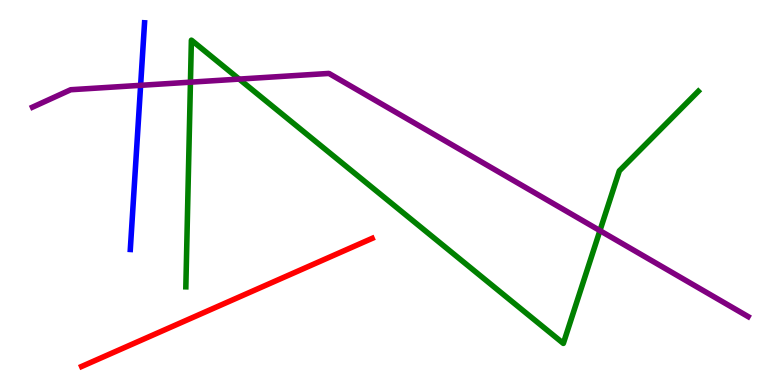[{'lines': ['blue', 'red'], 'intersections': []}, {'lines': ['green', 'red'], 'intersections': []}, {'lines': ['purple', 'red'], 'intersections': []}, {'lines': ['blue', 'green'], 'intersections': []}, {'lines': ['blue', 'purple'], 'intersections': [{'x': 1.81, 'y': 7.78}]}, {'lines': ['green', 'purple'], 'intersections': [{'x': 2.46, 'y': 7.87}, {'x': 3.09, 'y': 7.95}, {'x': 7.74, 'y': 4.01}]}]